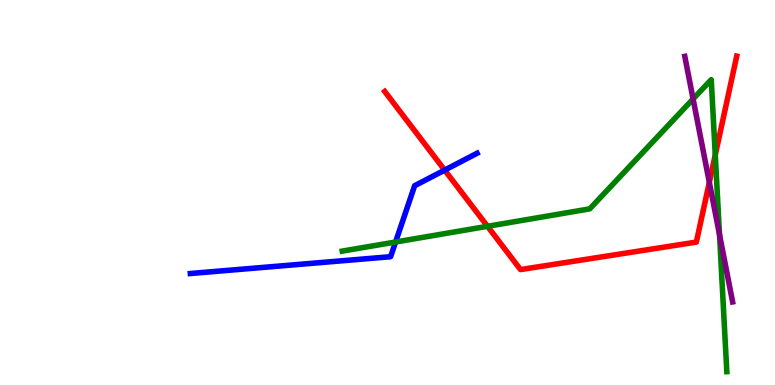[{'lines': ['blue', 'red'], 'intersections': [{'x': 5.74, 'y': 5.58}]}, {'lines': ['green', 'red'], 'intersections': [{'x': 6.29, 'y': 4.12}, {'x': 9.23, 'y': 5.97}]}, {'lines': ['purple', 'red'], 'intersections': [{'x': 9.15, 'y': 5.26}]}, {'lines': ['blue', 'green'], 'intersections': [{'x': 5.1, 'y': 3.71}]}, {'lines': ['blue', 'purple'], 'intersections': []}, {'lines': ['green', 'purple'], 'intersections': [{'x': 8.94, 'y': 7.43}, {'x': 9.28, 'y': 3.91}]}]